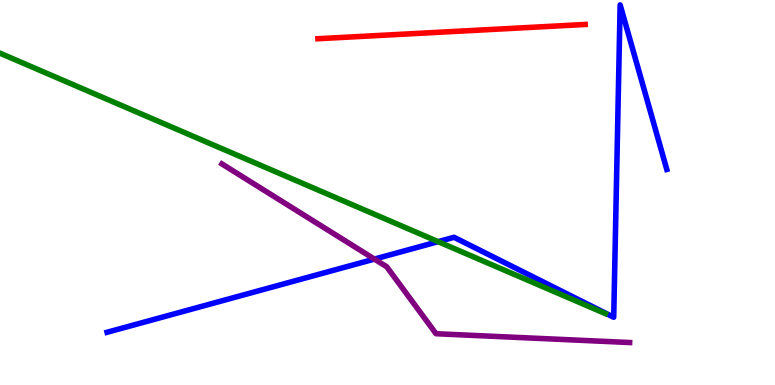[{'lines': ['blue', 'red'], 'intersections': []}, {'lines': ['green', 'red'], 'intersections': []}, {'lines': ['purple', 'red'], 'intersections': []}, {'lines': ['blue', 'green'], 'intersections': [{'x': 5.65, 'y': 3.72}]}, {'lines': ['blue', 'purple'], 'intersections': [{'x': 4.83, 'y': 3.27}]}, {'lines': ['green', 'purple'], 'intersections': []}]